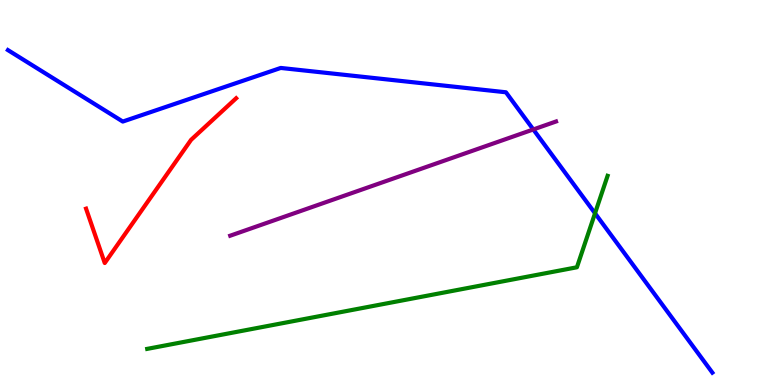[{'lines': ['blue', 'red'], 'intersections': []}, {'lines': ['green', 'red'], 'intersections': []}, {'lines': ['purple', 'red'], 'intersections': []}, {'lines': ['blue', 'green'], 'intersections': [{'x': 7.68, 'y': 4.46}]}, {'lines': ['blue', 'purple'], 'intersections': [{'x': 6.88, 'y': 6.64}]}, {'lines': ['green', 'purple'], 'intersections': []}]